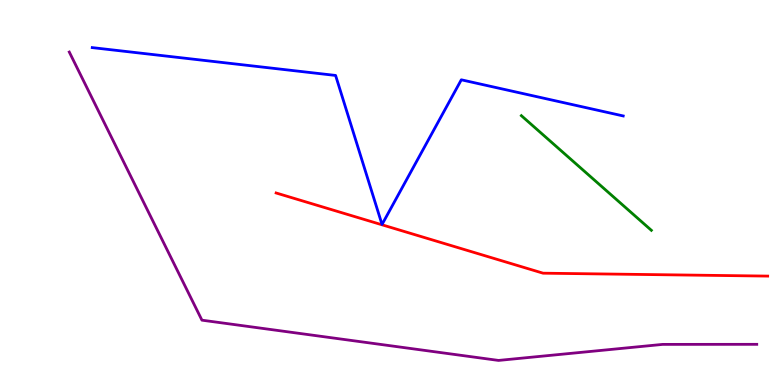[{'lines': ['blue', 'red'], 'intersections': []}, {'lines': ['green', 'red'], 'intersections': []}, {'lines': ['purple', 'red'], 'intersections': []}, {'lines': ['blue', 'green'], 'intersections': []}, {'lines': ['blue', 'purple'], 'intersections': []}, {'lines': ['green', 'purple'], 'intersections': []}]